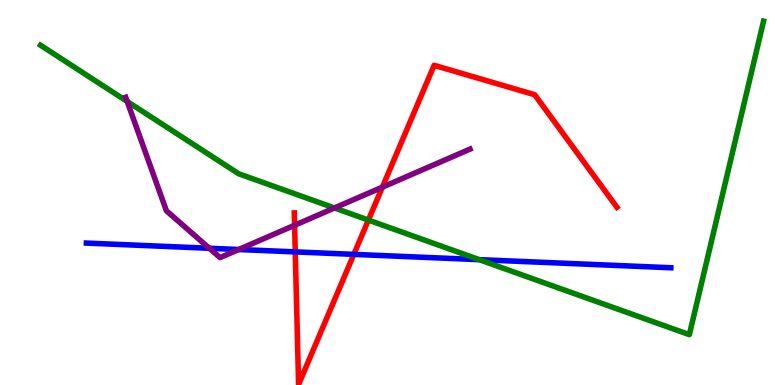[{'lines': ['blue', 'red'], 'intersections': [{'x': 3.81, 'y': 3.46}, {'x': 4.57, 'y': 3.39}]}, {'lines': ['green', 'red'], 'intersections': [{'x': 4.75, 'y': 4.28}]}, {'lines': ['purple', 'red'], 'intersections': [{'x': 3.8, 'y': 4.15}, {'x': 4.93, 'y': 5.14}]}, {'lines': ['blue', 'green'], 'intersections': [{'x': 6.18, 'y': 3.26}]}, {'lines': ['blue', 'purple'], 'intersections': [{'x': 2.7, 'y': 3.55}, {'x': 3.08, 'y': 3.52}]}, {'lines': ['green', 'purple'], 'intersections': [{'x': 1.64, 'y': 7.37}, {'x': 4.32, 'y': 4.6}]}]